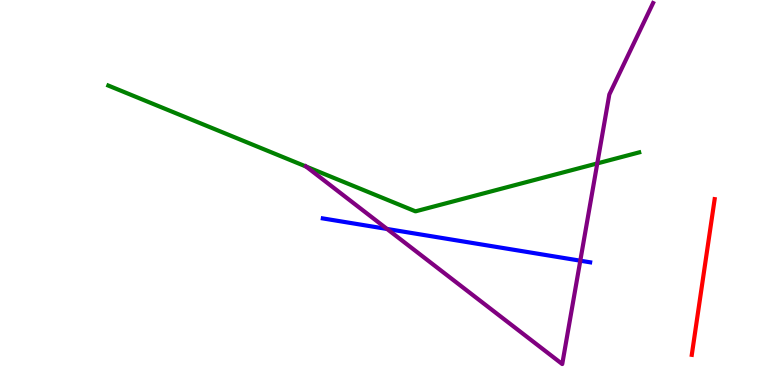[{'lines': ['blue', 'red'], 'intersections': []}, {'lines': ['green', 'red'], 'intersections': []}, {'lines': ['purple', 'red'], 'intersections': []}, {'lines': ['blue', 'green'], 'intersections': []}, {'lines': ['blue', 'purple'], 'intersections': [{'x': 4.99, 'y': 4.05}, {'x': 7.49, 'y': 3.23}]}, {'lines': ['green', 'purple'], 'intersections': [{'x': 3.95, 'y': 5.67}, {'x': 7.71, 'y': 5.76}]}]